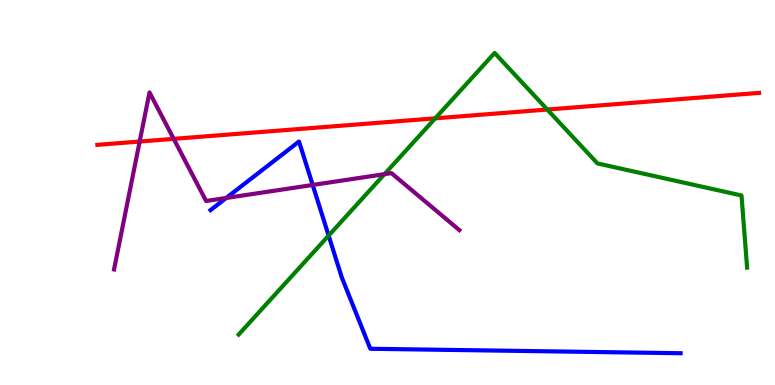[{'lines': ['blue', 'red'], 'intersections': []}, {'lines': ['green', 'red'], 'intersections': [{'x': 5.62, 'y': 6.93}, {'x': 7.06, 'y': 7.15}]}, {'lines': ['purple', 'red'], 'intersections': [{'x': 1.8, 'y': 6.32}, {'x': 2.24, 'y': 6.39}]}, {'lines': ['blue', 'green'], 'intersections': [{'x': 4.24, 'y': 3.88}]}, {'lines': ['blue', 'purple'], 'intersections': [{'x': 2.92, 'y': 4.86}, {'x': 4.03, 'y': 5.2}]}, {'lines': ['green', 'purple'], 'intersections': [{'x': 4.96, 'y': 5.48}]}]